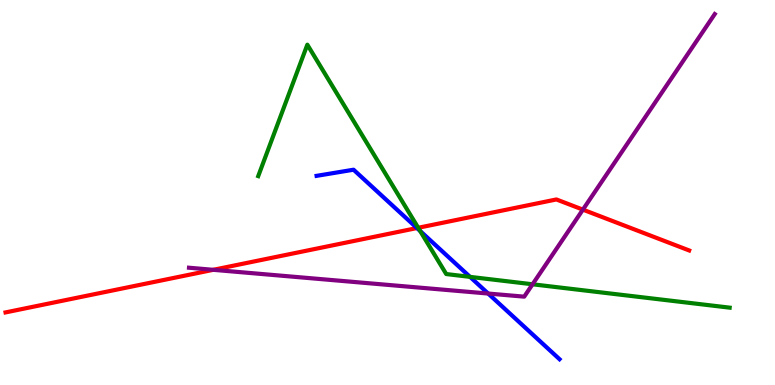[{'lines': ['blue', 'red'], 'intersections': [{'x': 5.38, 'y': 4.08}]}, {'lines': ['green', 'red'], 'intersections': [{'x': 5.4, 'y': 4.08}]}, {'lines': ['purple', 'red'], 'intersections': [{'x': 2.75, 'y': 2.99}, {'x': 7.52, 'y': 4.56}]}, {'lines': ['blue', 'green'], 'intersections': [{'x': 5.42, 'y': 4.0}, {'x': 6.06, 'y': 2.81}]}, {'lines': ['blue', 'purple'], 'intersections': [{'x': 6.3, 'y': 2.38}]}, {'lines': ['green', 'purple'], 'intersections': [{'x': 6.87, 'y': 2.62}]}]